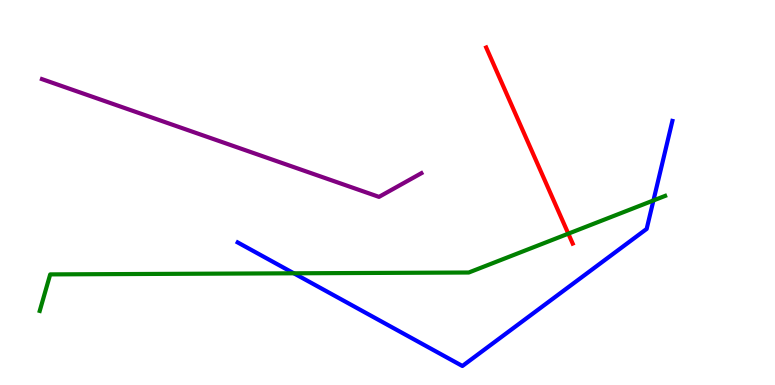[{'lines': ['blue', 'red'], 'intersections': []}, {'lines': ['green', 'red'], 'intersections': [{'x': 7.33, 'y': 3.93}]}, {'lines': ['purple', 'red'], 'intersections': []}, {'lines': ['blue', 'green'], 'intersections': [{'x': 3.79, 'y': 2.9}, {'x': 8.43, 'y': 4.79}]}, {'lines': ['blue', 'purple'], 'intersections': []}, {'lines': ['green', 'purple'], 'intersections': []}]